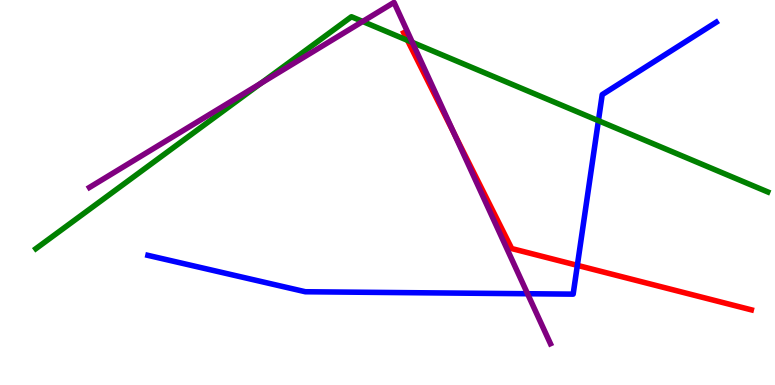[{'lines': ['blue', 'red'], 'intersections': [{'x': 7.45, 'y': 3.11}]}, {'lines': ['green', 'red'], 'intersections': [{'x': 5.26, 'y': 8.95}]}, {'lines': ['purple', 'red'], 'intersections': [{'x': 5.86, 'y': 6.54}]}, {'lines': ['blue', 'green'], 'intersections': [{'x': 7.72, 'y': 6.87}]}, {'lines': ['blue', 'purple'], 'intersections': [{'x': 6.81, 'y': 2.37}]}, {'lines': ['green', 'purple'], 'intersections': [{'x': 3.37, 'y': 7.84}, {'x': 4.68, 'y': 9.44}, {'x': 5.32, 'y': 8.9}]}]